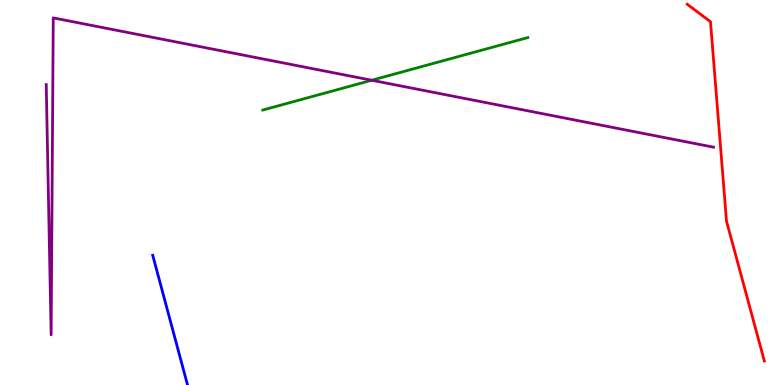[{'lines': ['blue', 'red'], 'intersections': []}, {'lines': ['green', 'red'], 'intersections': []}, {'lines': ['purple', 'red'], 'intersections': []}, {'lines': ['blue', 'green'], 'intersections': []}, {'lines': ['blue', 'purple'], 'intersections': []}, {'lines': ['green', 'purple'], 'intersections': [{'x': 4.8, 'y': 7.92}]}]